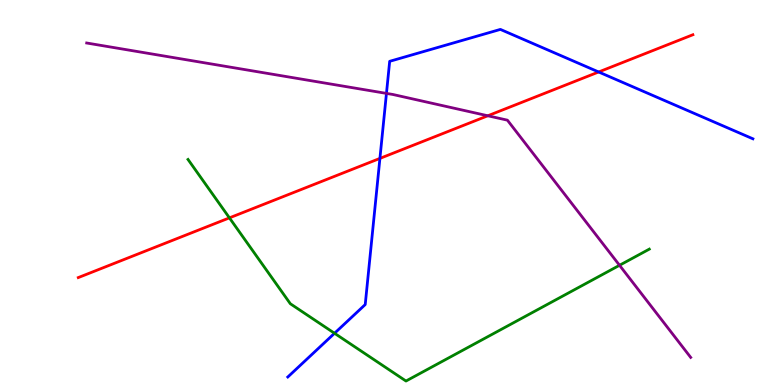[{'lines': ['blue', 'red'], 'intersections': [{'x': 4.9, 'y': 5.89}, {'x': 7.72, 'y': 8.13}]}, {'lines': ['green', 'red'], 'intersections': [{'x': 2.96, 'y': 4.34}]}, {'lines': ['purple', 'red'], 'intersections': [{'x': 6.29, 'y': 6.99}]}, {'lines': ['blue', 'green'], 'intersections': [{'x': 4.32, 'y': 1.34}]}, {'lines': ['blue', 'purple'], 'intersections': [{'x': 4.99, 'y': 7.57}]}, {'lines': ['green', 'purple'], 'intersections': [{'x': 7.99, 'y': 3.11}]}]